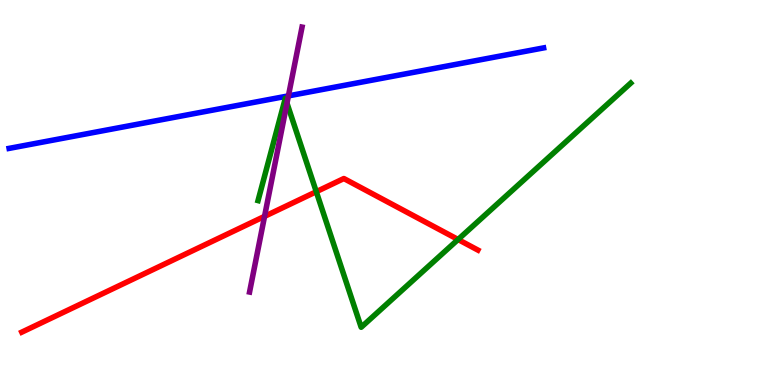[{'lines': ['blue', 'red'], 'intersections': []}, {'lines': ['green', 'red'], 'intersections': [{'x': 4.08, 'y': 5.02}, {'x': 5.91, 'y': 3.78}]}, {'lines': ['purple', 'red'], 'intersections': [{'x': 3.41, 'y': 4.38}]}, {'lines': ['blue', 'green'], 'intersections': []}, {'lines': ['blue', 'purple'], 'intersections': [{'x': 3.72, 'y': 7.51}]}, {'lines': ['green', 'purple'], 'intersections': [{'x': 3.7, 'y': 7.32}]}]